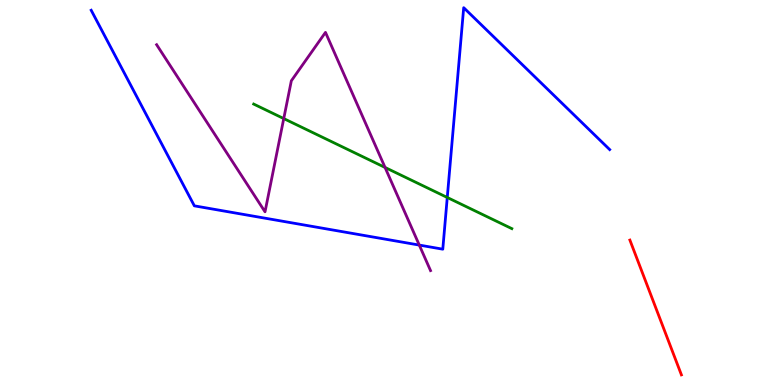[{'lines': ['blue', 'red'], 'intersections': []}, {'lines': ['green', 'red'], 'intersections': []}, {'lines': ['purple', 'red'], 'intersections': []}, {'lines': ['blue', 'green'], 'intersections': [{'x': 5.77, 'y': 4.87}]}, {'lines': ['blue', 'purple'], 'intersections': [{'x': 5.41, 'y': 3.63}]}, {'lines': ['green', 'purple'], 'intersections': [{'x': 3.66, 'y': 6.92}, {'x': 4.97, 'y': 5.65}]}]